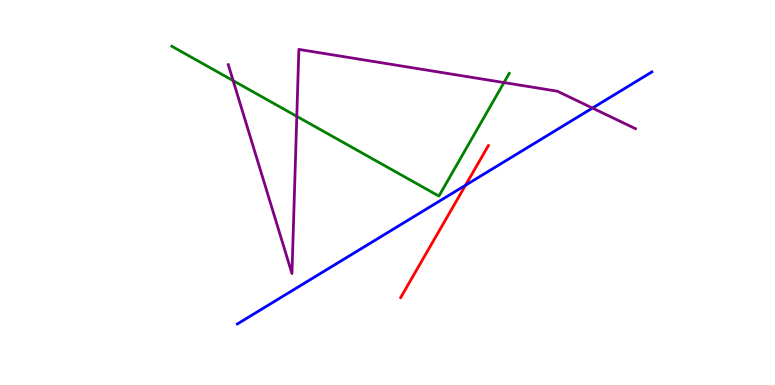[{'lines': ['blue', 'red'], 'intersections': [{'x': 6.01, 'y': 5.19}]}, {'lines': ['green', 'red'], 'intersections': []}, {'lines': ['purple', 'red'], 'intersections': []}, {'lines': ['blue', 'green'], 'intersections': []}, {'lines': ['blue', 'purple'], 'intersections': [{'x': 7.64, 'y': 7.19}]}, {'lines': ['green', 'purple'], 'intersections': [{'x': 3.01, 'y': 7.9}, {'x': 3.83, 'y': 6.98}, {'x': 6.5, 'y': 7.86}]}]